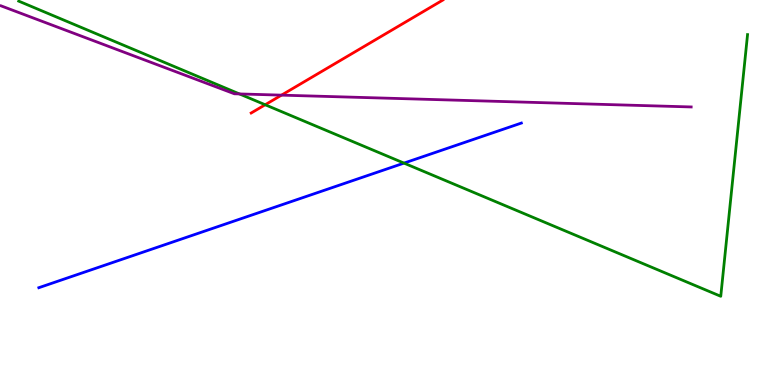[{'lines': ['blue', 'red'], 'intersections': []}, {'lines': ['green', 'red'], 'intersections': [{'x': 3.42, 'y': 7.28}]}, {'lines': ['purple', 'red'], 'intersections': [{'x': 3.63, 'y': 7.53}]}, {'lines': ['blue', 'green'], 'intersections': [{'x': 5.21, 'y': 5.76}]}, {'lines': ['blue', 'purple'], 'intersections': []}, {'lines': ['green', 'purple'], 'intersections': [{'x': 3.09, 'y': 7.56}]}]